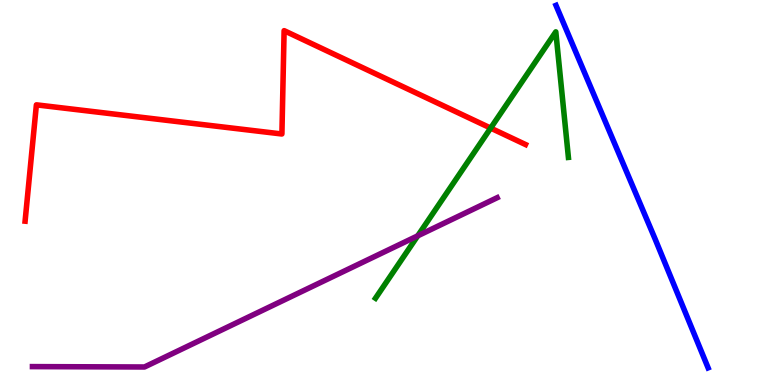[{'lines': ['blue', 'red'], 'intersections': []}, {'lines': ['green', 'red'], 'intersections': [{'x': 6.33, 'y': 6.67}]}, {'lines': ['purple', 'red'], 'intersections': []}, {'lines': ['blue', 'green'], 'intersections': []}, {'lines': ['blue', 'purple'], 'intersections': []}, {'lines': ['green', 'purple'], 'intersections': [{'x': 5.39, 'y': 3.87}]}]